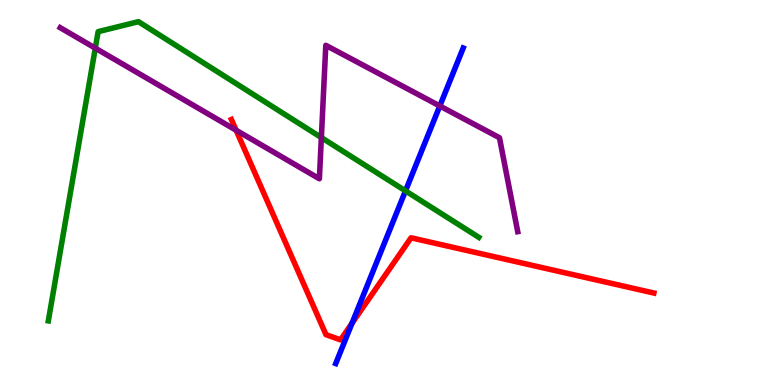[{'lines': ['blue', 'red'], 'intersections': [{'x': 4.54, 'y': 1.6}]}, {'lines': ['green', 'red'], 'intersections': []}, {'lines': ['purple', 'red'], 'intersections': [{'x': 3.05, 'y': 6.62}]}, {'lines': ['blue', 'green'], 'intersections': [{'x': 5.23, 'y': 5.04}]}, {'lines': ['blue', 'purple'], 'intersections': [{'x': 5.67, 'y': 7.25}]}, {'lines': ['green', 'purple'], 'intersections': [{'x': 1.23, 'y': 8.75}, {'x': 4.15, 'y': 6.43}]}]